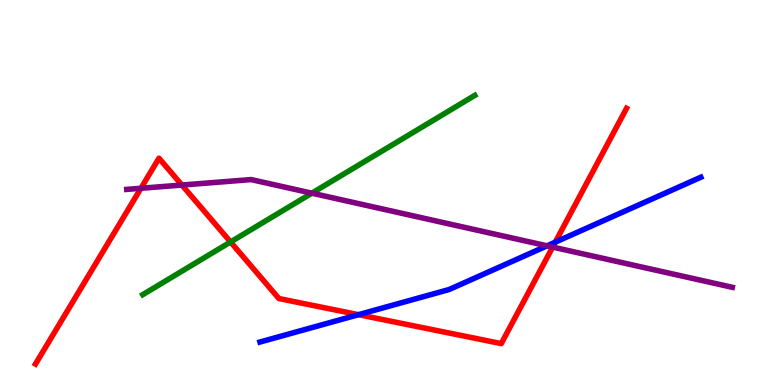[{'lines': ['blue', 'red'], 'intersections': [{'x': 4.63, 'y': 1.83}, {'x': 7.16, 'y': 3.71}]}, {'lines': ['green', 'red'], 'intersections': [{'x': 2.97, 'y': 3.72}]}, {'lines': ['purple', 'red'], 'intersections': [{'x': 1.82, 'y': 5.11}, {'x': 2.35, 'y': 5.19}, {'x': 7.13, 'y': 3.58}]}, {'lines': ['blue', 'green'], 'intersections': []}, {'lines': ['blue', 'purple'], 'intersections': [{'x': 7.06, 'y': 3.61}]}, {'lines': ['green', 'purple'], 'intersections': [{'x': 4.02, 'y': 4.98}]}]